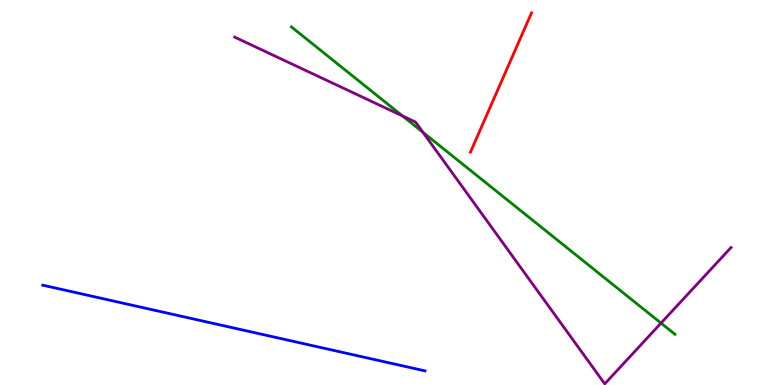[{'lines': ['blue', 'red'], 'intersections': []}, {'lines': ['green', 'red'], 'intersections': []}, {'lines': ['purple', 'red'], 'intersections': []}, {'lines': ['blue', 'green'], 'intersections': []}, {'lines': ['blue', 'purple'], 'intersections': []}, {'lines': ['green', 'purple'], 'intersections': [{'x': 5.19, 'y': 6.99}, {'x': 5.46, 'y': 6.56}, {'x': 8.53, 'y': 1.61}]}]